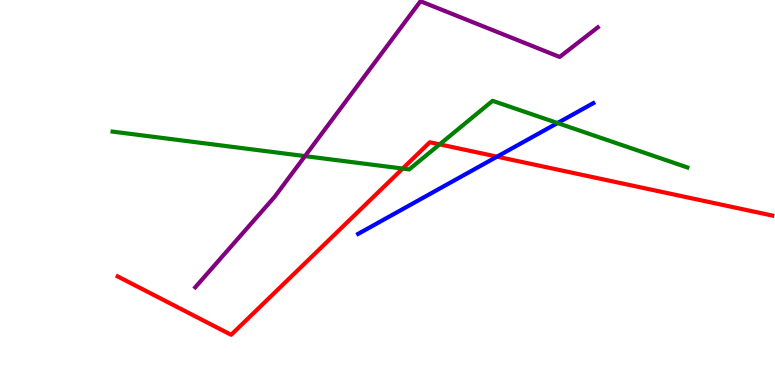[{'lines': ['blue', 'red'], 'intersections': [{'x': 6.41, 'y': 5.93}]}, {'lines': ['green', 'red'], 'intersections': [{'x': 5.2, 'y': 5.62}, {'x': 5.67, 'y': 6.25}]}, {'lines': ['purple', 'red'], 'intersections': []}, {'lines': ['blue', 'green'], 'intersections': [{'x': 7.19, 'y': 6.8}]}, {'lines': ['blue', 'purple'], 'intersections': []}, {'lines': ['green', 'purple'], 'intersections': [{'x': 3.94, 'y': 5.95}]}]